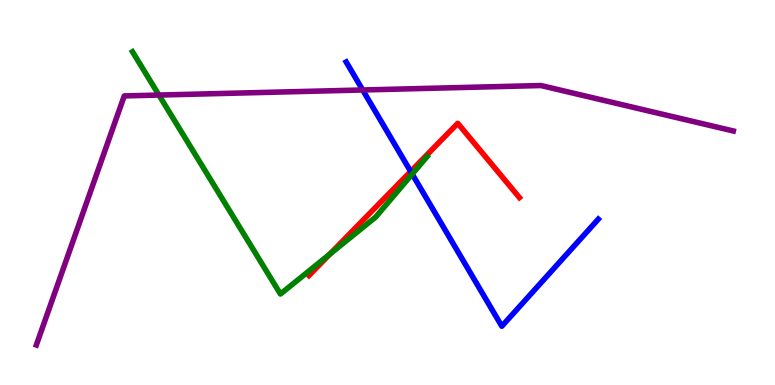[{'lines': ['blue', 'red'], 'intersections': [{'x': 5.3, 'y': 5.55}]}, {'lines': ['green', 'red'], 'intersections': [{'x': 4.26, 'y': 3.4}]}, {'lines': ['purple', 'red'], 'intersections': []}, {'lines': ['blue', 'green'], 'intersections': [{'x': 5.32, 'y': 5.48}]}, {'lines': ['blue', 'purple'], 'intersections': [{'x': 4.68, 'y': 7.66}]}, {'lines': ['green', 'purple'], 'intersections': [{'x': 2.05, 'y': 7.53}]}]